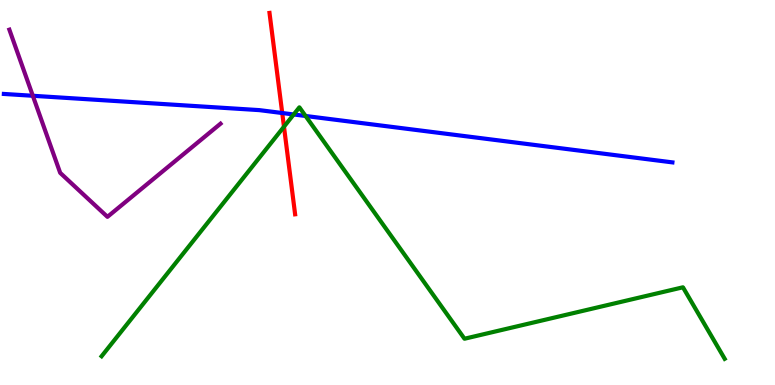[{'lines': ['blue', 'red'], 'intersections': [{'x': 3.64, 'y': 7.06}]}, {'lines': ['green', 'red'], 'intersections': [{'x': 3.66, 'y': 6.71}]}, {'lines': ['purple', 'red'], 'intersections': []}, {'lines': ['blue', 'green'], 'intersections': [{'x': 3.79, 'y': 7.03}, {'x': 3.94, 'y': 6.99}]}, {'lines': ['blue', 'purple'], 'intersections': [{'x': 0.424, 'y': 7.51}]}, {'lines': ['green', 'purple'], 'intersections': []}]